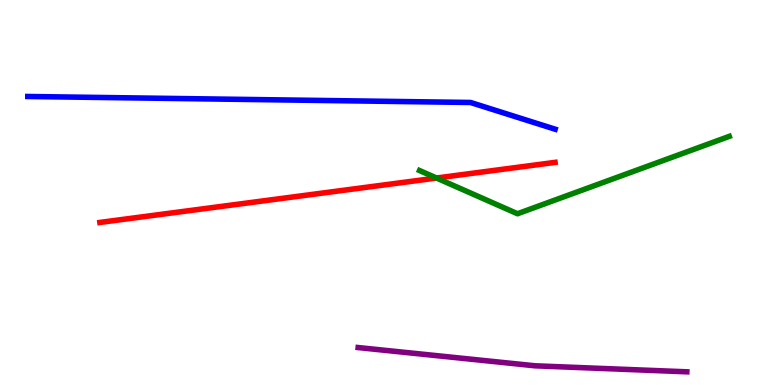[{'lines': ['blue', 'red'], 'intersections': []}, {'lines': ['green', 'red'], 'intersections': [{'x': 5.63, 'y': 5.38}]}, {'lines': ['purple', 'red'], 'intersections': []}, {'lines': ['blue', 'green'], 'intersections': []}, {'lines': ['blue', 'purple'], 'intersections': []}, {'lines': ['green', 'purple'], 'intersections': []}]